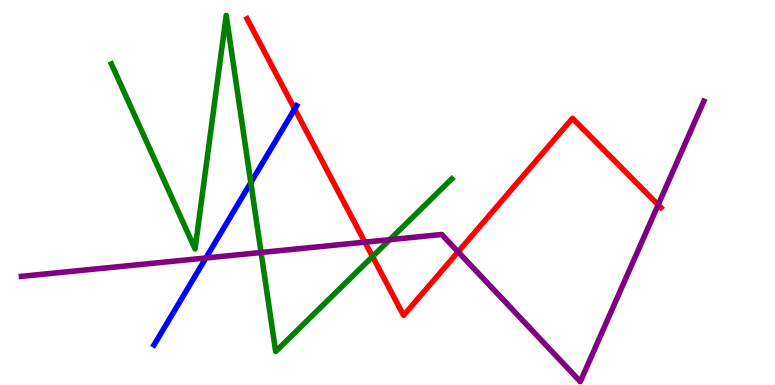[{'lines': ['blue', 'red'], 'intersections': [{'x': 3.8, 'y': 7.17}]}, {'lines': ['green', 'red'], 'intersections': [{'x': 4.81, 'y': 3.34}]}, {'lines': ['purple', 'red'], 'intersections': [{'x': 4.71, 'y': 3.71}, {'x': 5.91, 'y': 3.46}, {'x': 8.49, 'y': 4.68}]}, {'lines': ['blue', 'green'], 'intersections': [{'x': 3.24, 'y': 5.26}]}, {'lines': ['blue', 'purple'], 'intersections': [{'x': 2.66, 'y': 3.3}]}, {'lines': ['green', 'purple'], 'intersections': [{'x': 3.37, 'y': 3.44}, {'x': 5.03, 'y': 3.77}]}]